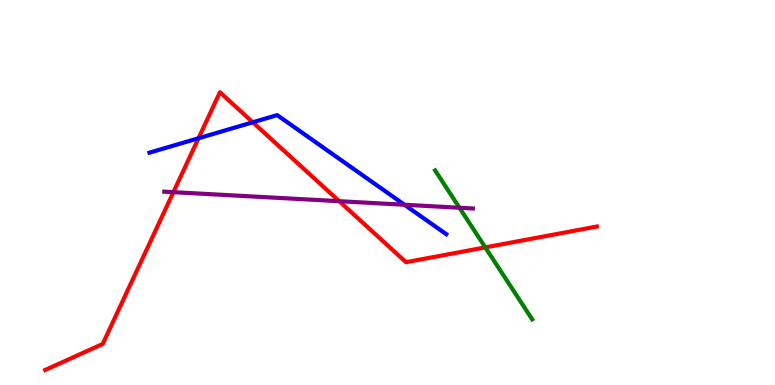[{'lines': ['blue', 'red'], 'intersections': [{'x': 2.56, 'y': 6.41}, {'x': 3.26, 'y': 6.82}]}, {'lines': ['green', 'red'], 'intersections': [{'x': 6.26, 'y': 3.57}]}, {'lines': ['purple', 'red'], 'intersections': [{'x': 2.24, 'y': 5.01}, {'x': 4.38, 'y': 4.77}]}, {'lines': ['blue', 'green'], 'intersections': []}, {'lines': ['blue', 'purple'], 'intersections': [{'x': 5.22, 'y': 4.68}]}, {'lines': ['green', 'purple'], 'intersections': [{'x': 5.93, 'y': 4.6}]}]